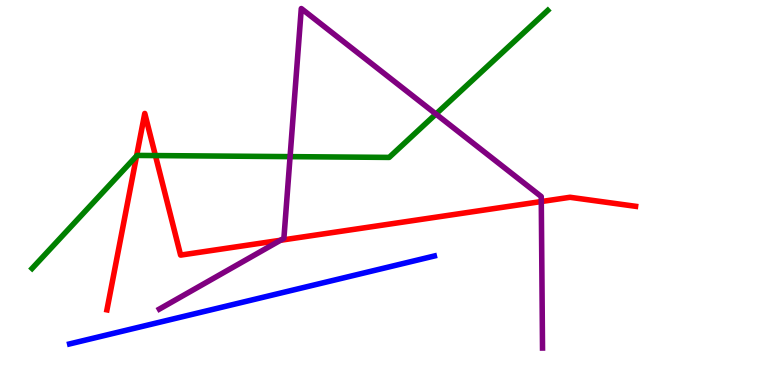[{'lines': ['blue', 'red'], 'intersections': []}, {'lines': ['green', 'red'], 'intersections': [{'x': 1.76, 'y': 5.95}, {'x': 2.01, 'y': 5.96}]}, {'lines': ['purple', 'red'], 'intersections': [{'x': 3.62, 'y': 3.76}, {'x': 6.98, 'y': 4.76}]}, {'lines': ['blue', 'green'], 'intersections': []}, {'lines': ['blue', 'purple'], 'intersections': []}, {'lines': ['green', 'purple'], 'intersections': [{'x': 3.74, 'y': 5.93}, {'x': 5.62, 'y': 7.04}]}]